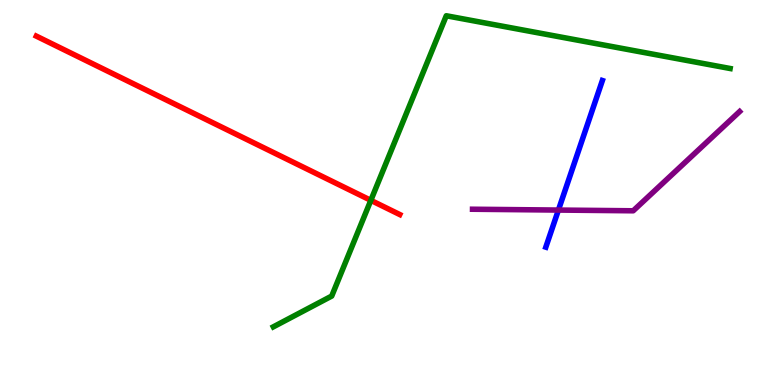[{'lines': ['blue', 'red'], 'intersections': []}, {'lines': ['green', 'red'], 'intersections': [{'x': 4.79, 'y': 4.8}]}, {'lines': ['purple', 'red'], 'intersections': []}, {'lines': ['blue', 'green'], 'intersections': []}, {'lines': ['blue', 'purple'], 'intersections': [{'x': 7.21, 'y': 4.54}]}, {'lines': ['green', 'purple'], 'intersections': []}]